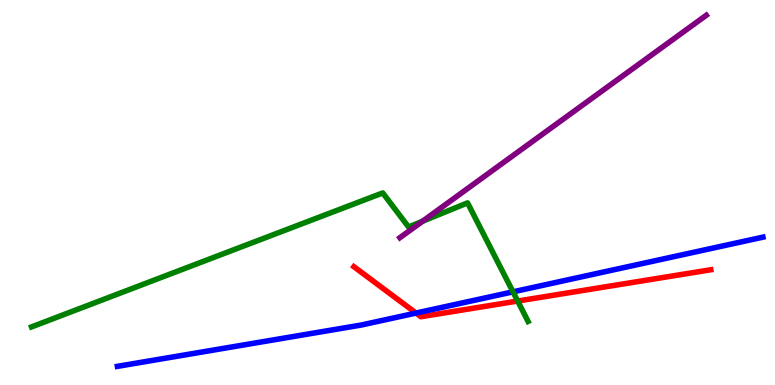[{'lines': ['blue', 'red'], 'intersections': [{'x': 5.37, 'y': 1.87}]}, {'lines': ['green', 'red'], 'intersections': [{'x': 6.68, 'y': 2.18}]}, {'lines': ['purple', 'red'], 'intersections': []}, {'lines': ['blue', 'green'], 'intersections': [{'x': 6.62, 'y': 2.42}]}, {'lines': ['blue', 'purple'], 'intersections': []}, {'lines': ['green', 'purple'], 'intersections': [{'x': 5.45, 'y': 4.25}]}]